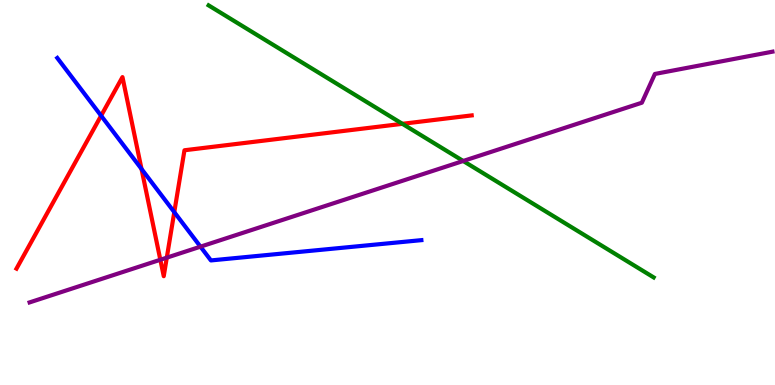[{'lines': ['blue', 'red'], 'intersections': [{'x': 1.3, 'y': 6.99}, {'x': 1.83, 'y': 5.61}, {'x': 2.25, 'y': 4.49}]}, {'lines': ['green', 'red'], 'intersections': [{'x': 5.19, 'y': 6.78}]}, {'lines': ['purple', 'red'], 'intersections': [{'x': 2.07, 'y': 3.25}, {'x': 2.15, 'y': 3.31}]}, {'lines': ['blue', 'green'], 'intersections': []}, {'lines': ['blue', 'purple'], 'intersections': [{'x': 2.59, 'y': 3.59}]}, {'lines': ['green', 'purple'], 'intersections': [{'x': 5.98, 'y': 5.82}]}]